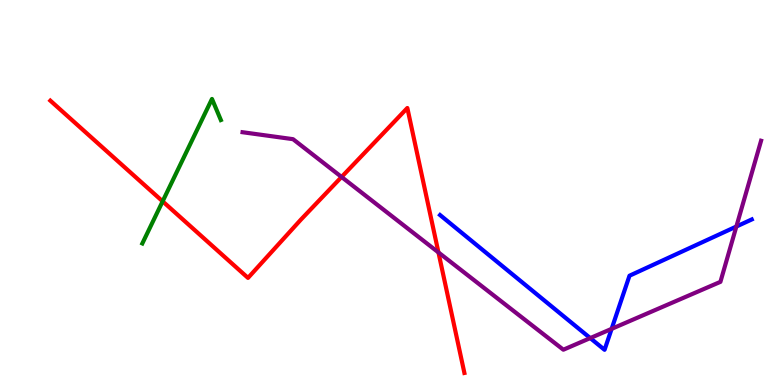[{'lines': ['blue', 'red'], 'intersections': []}, {'lines': ['green', 'red'], 'intersections': [{'x': 2.1, 'y': 4.77}]}, {'lines': ['purple', 'red'], 'intersections': [{'x': 4.41, 'y': 5.4}, {'x': 5.66, 'y': 3.44}]}, {'lines': ['blue', 'green'], 'intersections': []}, {'lines': ['blue', 'purple'], 'intersections': [{'x': 7.62, 'y': 1.22}, {'x': 7.89, 'y': 1.46}, {'x': 9.5, 'y': 4.12}]}, {'lines': ['green', 'purple'], 'intersections': []}]